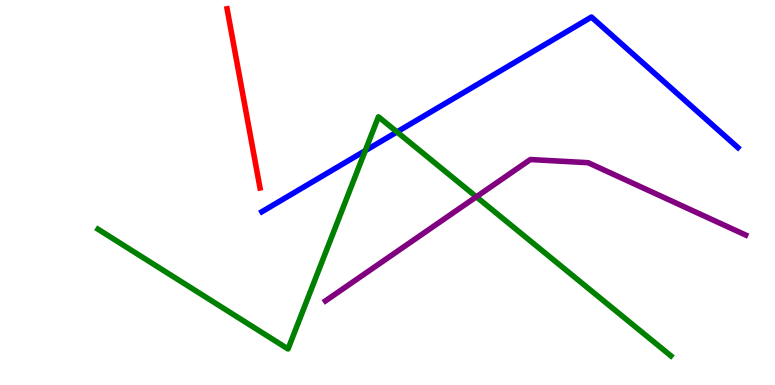[{'lines': ['blue', 'red'], 'intersections': []}, {'lines': ['green', 'red'], 'intersections': []}, {'lines': ['purple', 'red'], 'intersections': []}, {'lines': ['blue', 'green'], 'intersections': [{'x': 4.71, 'y': 6.09}, {'x': 5.12, 'y': 6.57}]}, {'lines': ['blue', 'purple'], 'intersections': []}, {'lines': ['green', 'purple'], 'intersections': [{'x': 6.15, 'y': 4.89}]}]